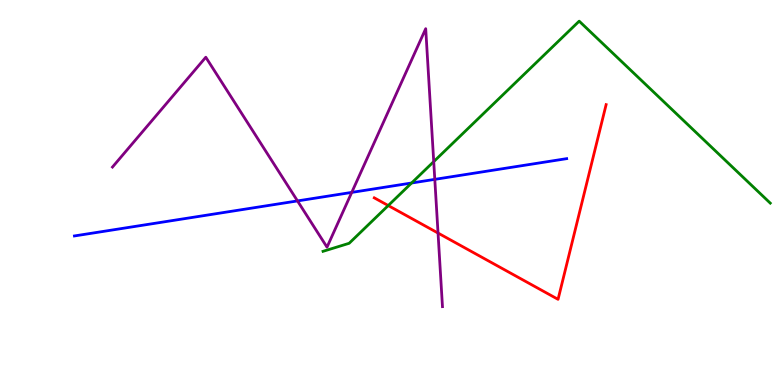[{'lines': ['blue', 'red'], 'intersections': []}, {'lines': ['green', 'red'], 'intersections': [{'x': 5.01, 'y': 4.66}]}, {'lines': ['purple', 'red'], 'intersections': [{'x': 5.65, 'y': 3.95}]}, {'lines': ['blue', 'green'], 'intersections': [{'x': 5.31, 'y': 5.25}]}, {'lines': ['blue', 'purple'], 'intersections': [{'x': 3.84, 'y': 4.78}, {'x': 4.54, 'y': 5.0}, {'x': 5.61, 'y': 5.34}]}, {'lines': ['green', 'purple'], 'intersections': [{'x': 5.6, 'y': 5.8}]}]